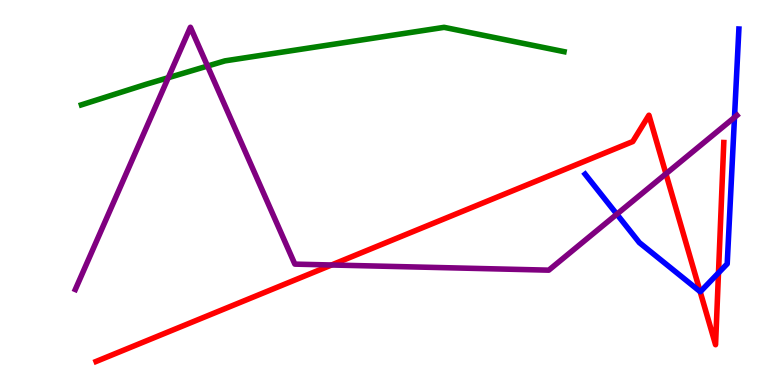[{'lines': ['blue', 'red'], 'intersections': [{'x': 9.03, 'y': 2.43}, {'x': 9.27, 'y': 2.91}]}, {'lines': ['green', 'red'], 'intersections': []}, {'lines': ['purple', 'red'], 'intersections': [{'x': 4.28, 'y': 3.12}, {'x': 8.59, 'y': 5.49}]}, {'lines': ['blue', 'green'], 'intersections': []}, {'lines': ['blue', 'purple'], 'intersections': [{'x': 7.96, 'y': 4.44}, {'x': 9.48, 'y': 6.95}]}, {'lines': ['green', 'purple'], 'intersections': [{'x': 2.17, 'y': 7.98}, {'x': 2.68, 'y': 8.28}]}]